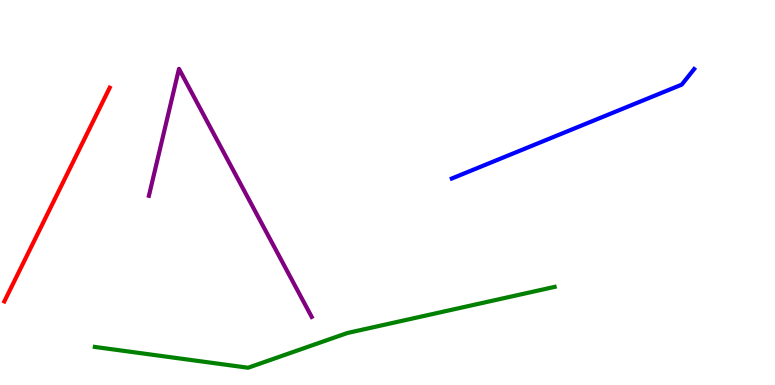[{'lines': ['blue', 'red'], 'intersections': []}, {'lines': ['green', 'red'], 'intersections': []}, {'lines': ['purple', 'red'], 'intersections': []}, {'lines': ['blue', 'green'], 'intersections': []}, {'lines': ['blue', 'purple'], 'intersections': []}, {'lines': ['green', 'purple'], 'intersections': []}]